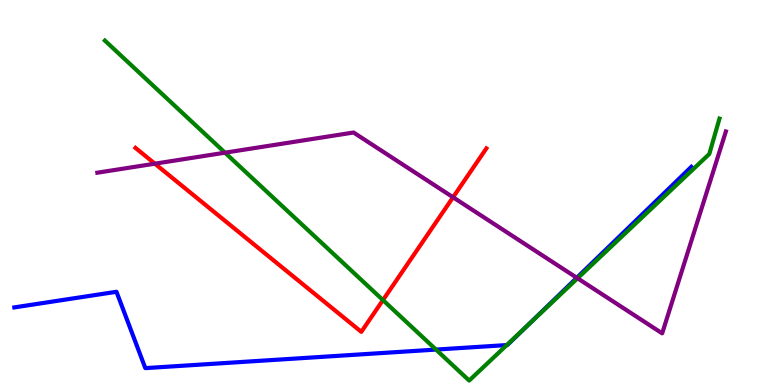[{'lines': ['blue', 'red'], 'intersections': []}, {'lines': ['green', 'red'], 'intersections': [{'x': 4.94, 'y': 2.21}]}, {'lines': ['purple', 'red'], 'intersections': [{'x': 2.0, 'y': 5.75}, {'x': 5.85, 'y': 4.88}]}, {'lines': ['blue', 'green'], 'intersections': [{'x': 5.63, 'y': 0.92}, {'x': 6.54, 'y': 1.04}, {'x': 6.8, 'y': 1.54}]}, {'lines': ['blue', 'purple'], 'intersections': [{'x': 7.44, 'y': 2.78}]}, {'lines': ['green', 'purple'], 'intersections': [{'x': 2.9, 'y': 6.03}, {'x': 7.45, 'y': 2.77}]}]